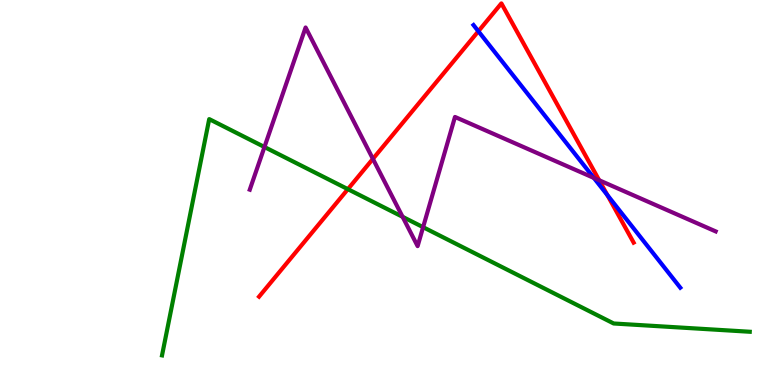[{'lines': ['blue', 'red'], 'intersections': [{'x': 6.17, 'y': 9.19}, {'x': 7.84, 'y': 4.93}]}, {'lines': ['green', 'red'], 'intersections': [{'x': 4.49, 'y': 5.09}]}, {'lines': ['purple', 'red'], 'intersections': [{'x': 4.81, 'y': 5.87}, {'x': 7.73, 'y': 5.32}]}, {'lines': ['blue', 'green'], 'intersections': []}, {'lines': ['blue', 'purple'], 'intersections': [{'x': 7.66, 'y': 5.38}]}, {'lines': ['green', 'purple'], 'intersections': [{'x': 3.41, 'y': 6.18}, {'x': 5.19, 'y': 4.37}, {'x': 5.46, 'y': 4.1}]}]